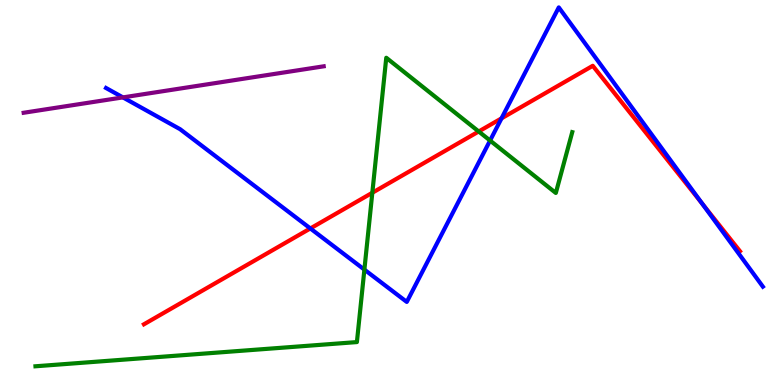[{'lines': ['blue', 'red'], 'intersections': [{'x': 4.0, 'y': 4.07}, {'x': 6.47, 'y': 6.93}, {'x': 9.06, 'y': 4.71}]}, {'lines': ['green', 'red'], 'intersections': [{'x': 4.8, 'y': 4.99}, {'x': 6.18, 'y': 6.58}]}, {'lines': ['purple', 'red'], 'intersections': []}, {'lines': ['blue', 'green'], 'intersections': [{'x': 4.7, 'y': 3.0}, {'x': 6.32, 'y': 6.35}]}, {'lines': ['blue', 'purple'], 'intersections': [{'x': 1.59, 'y': 7.47}]}, {'lines': ['green', 'purple'], 'intersections': []}]